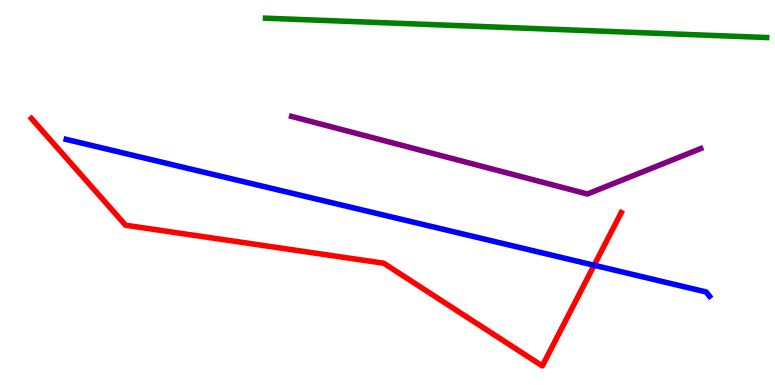[{'lines': ['blue', 'red'], 'intersections': [{'x': 7.67, 'y': 3.11}]}, {'lines': ['green', 'red'], 'intersections': []}, {'lines': ['purple', 'red'], 'intersections': []}, {'lines': ['blue', 'green'], 'intersections': []}, {'lines': ['blue', 'purple'], 'intersections': []}, {'lines': ['green', 'purple'], 'intersections': []}]